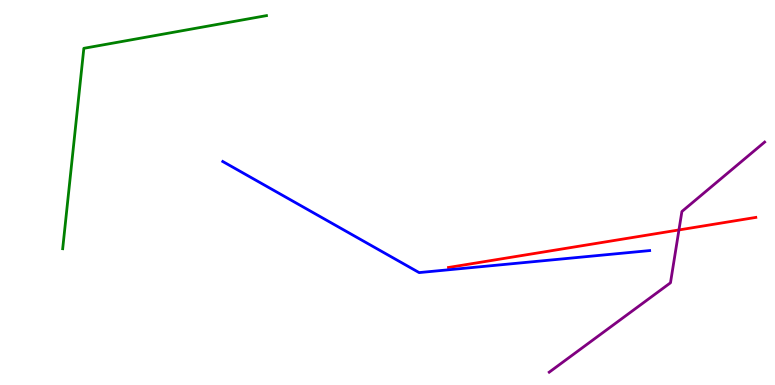[{'lines': ['blue', 'red'], 'intersections': []}, {'lines': ['green', 'red'], 'intersections': []}, {'lines': ['purple', 'red'], 'intersections': [{'x': 8.76, 'y': 4.03}]}, {'lines': ['blue', 'green'], 'intersections': []}, {'lines': ['blue', 'purple'], 'intersections': []}, {'lines': ['green', 'purple'], 'intersections': []}]